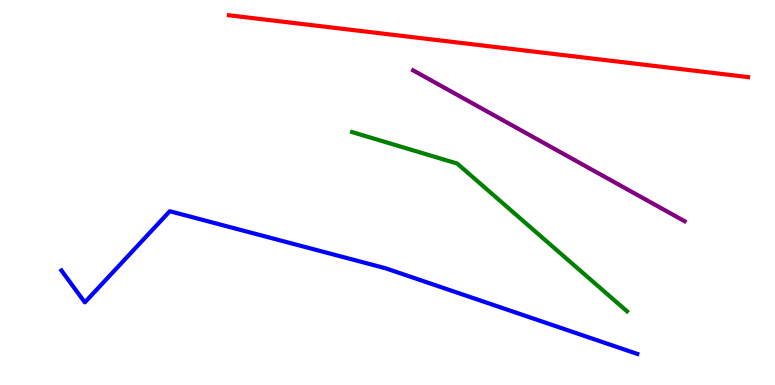[{'lines': ['blue', 'red'], 'intersections': []}, {'lines': ['green', 'red'], 'intersections': []}, {'lines': ['purple', 'red'], 'intersections': []}, {'lines': ['blue', 'green'], 'intersections': []}, {'lines': ['blue', 'purple'], 'intersections': []}, {'lines': ['green', 'purple'], 'intersections': []}]